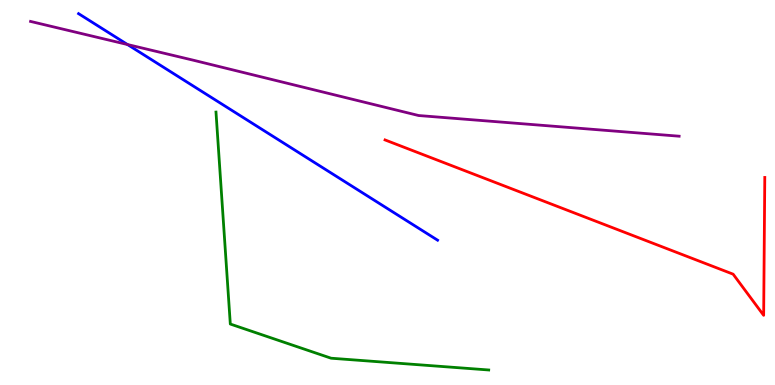[{'lines': ['blue', 'red'], 'intersections': []}, {'lines': ['green', 'red'], 'intersections': []}, {'lines': ['purple', 'red'], 'intersections': []}, {'lines': ['blue', 'green'], 'intersections': []}, {'lines': ['blue', 'purple'], 'intersections': [{'x': 1.64, 'y': 8.84}]}, {'lines': ['green', 'purple'], 'intersections': []}]